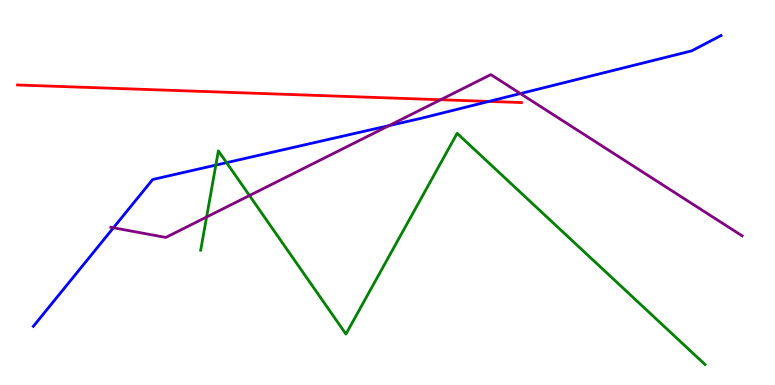[{'lines': ['blue', 'red'], 'intersections': [{'x': 6.31, 'y': 7.37}]}, {'lines': ['green', 'red'], 'intersections': []}, {'lines': ['purple', 'red'], 'intersections': [{'x': 5.69, 'y': 7.41}]}, {'lines': ['blue', 'green'], 'intersections': [{'x': 2.79, 'y': 5.71}, {'x': 2.92, 'y': 5.78}]}, {'lines': ['blue', 'purple'], 'intersections': [{'x': 1.46, 'y': 4.08}, {'x': 5.02, 'y': 6.74}, {'x': 6.71, 'y': 7.57}]}, {'lines': ['green', 'purple'], 'intersections': [{'x': 2.67, 'y': 4.36}, {'x': 3.22, 'y': 4.92}]}]